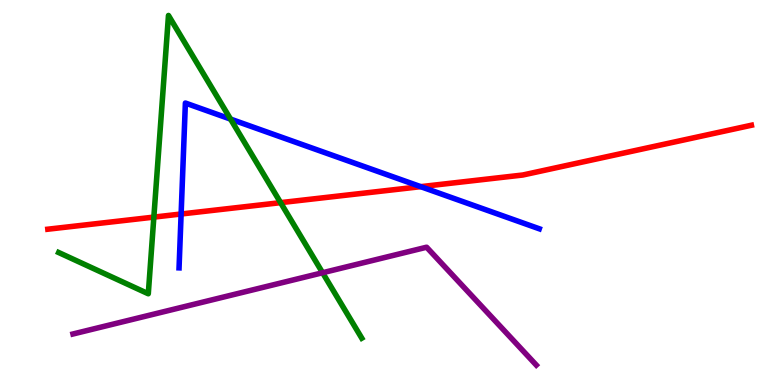[{'lines': ['blue', 'red'], 'intersections': [{'x': 2.34, 'y': 4.44}, {'x': 5.43, 'y': 5.15}]}, {'lines': ['green', 'red'], 'intersections': [{'x': 1.99, 'y': 4.36}, {'x': 3.62, 'y': 4.74}]}, {'lines': ['purple', 'red'], 'intersections': []}, {'lines': ['blue', 'green'], 'intersections': [{'x': 2.97, 'y': 6.91}]}, {'lines': ['blue', 'purple'], 'intersections': []}, {'lines': ['green', 'purple'], 'intersections': [{'x': 4.16, 'y': 2.92}]}]